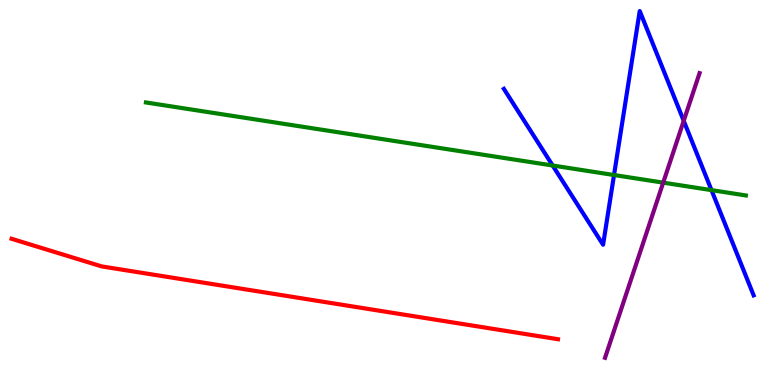[{'lines': ['blue', 'red'], 'intersections': []}, {'lines': ['green', 'red'], 'intersections': []}, {'lines': ['purple', 'red'], 'intersections': []}, {'lines': ['blue', 'green'], 'intersections': [{'x': 7.13, 'y': 5.7}, {'x': 7.92, 'y': 5.45}, {'x': 9.18, 'y': 5.06}]}, {'lines': ['blue', 'purple'], 'intersections': [{'x': 8.82, 'y': 6.86}]}, {'lines': ['green', 'purple'], 'intersections': [{'x': 8.56, 'y': 5.26}]}]